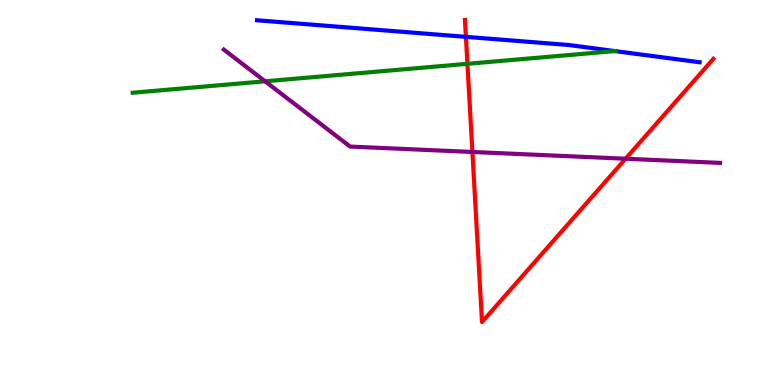[{'lines': ['blue', 'red'], 'intersections': [{'x': 6.01, 'y': 9.04}]}, {'lines': ['green', 'red'], 'intersections': [{'x': 6.03, 'y': 8.34}]}, {'lines': ['purple', 'red'], 'intersections': [{'x': 6.1, 'y': 6.05}, {'x': 8.07, 'y': 5.88}]}, {'lines': ['blue', 'green'], 'intersections': [{'x': 7.93, 'y': 8.67}]}, {'lines': ['blue', 'purple'], 'intersections': []}, {'lines': ['green', 'purple'], 'intersections': [{'x': 3.42, 'y': 7.89}]}]